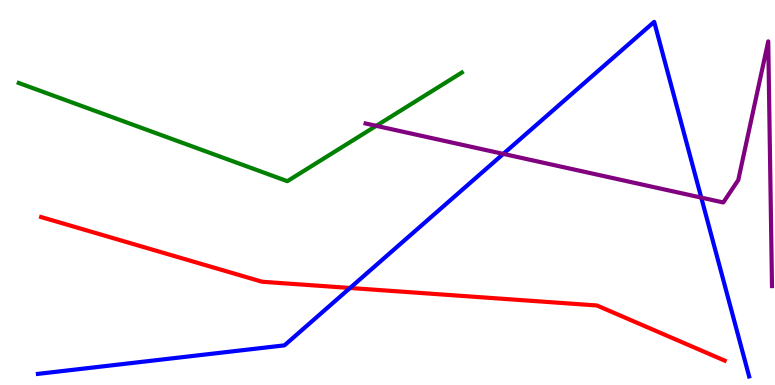[{'lines': ['blue', 'red'], 'intersections': [{'x': 4.52, 'y': 2.52}]}, {'lines': ['green', 'red'], 'intersections': []}, {'lines': ['purple', 'red'], 'intersections': []}, {'lines': ['blue', 'green'], 'intersections': []}, {'lines': ['blue', 'purple'], 'intersections': [{'x': 6.49, 'y': 6.0}, {'x': 9.05, 'y': 4.87}]}, {'lines': ['green', 'purple'], 'intersections': [{'x': 4.85, 'y': 6.73}]}]